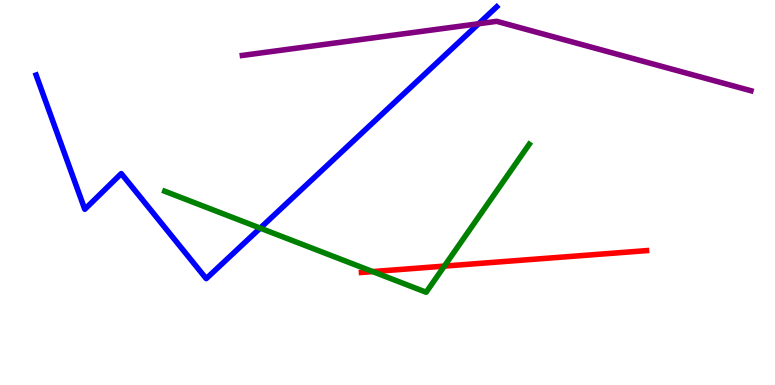[{'lines': ['blue', 'red'], 'intersections': []}, {'lines': ['green', 'red'], 'intersections': [{'x': 4.81, 'y': 2.95}, {'x': 5.73, 'y': 3.09}]}, {'lines': ['purple', 'red'], 'intersections': []}, {'lines': ['blue', 'green'], 'intersections': [{'x': 3.36, 'y': 4.07}]}, {'lines': ['blue', 'purple'], 'intersections': [{'x': 6.18, 'y': 9.38}]}, {'lines': ['green', 'purple'], 'intersections': []}]